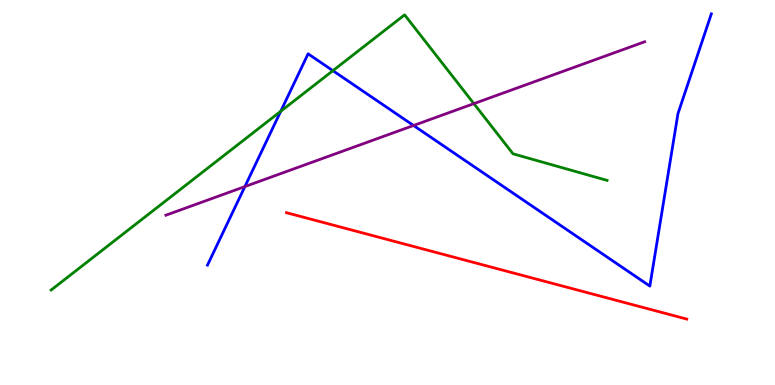[{'lines': ['blue', 'red'], 'intersections': []}, {'lines': ['green', 'red'], 'intersections': []}, {'lines': ['purple', 'red'], 'intersections': []}, {'lines': ['blue', 'green'], 'intersections': [{'x': 3.62, 'y': 7.11}, {'x': 4.3, 'y': 8.16}]}, {'lines': ['blue', 'purple'], 'intersections': [{'x': 3.16, 'y': 5.15}, {'x': 5.34, 'y': 6.74}]}, {'lines': ['green', 'purple'], 'intersections': [{'x': 6.11, 'y': 7.31}]}]